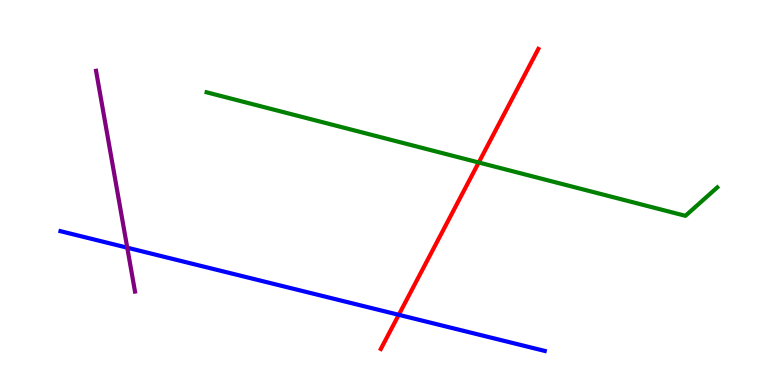[{'lines': ['blue', 'red'], 'intersections': [{'x': 5.15, 'y': 1.82}]}, {'lines': ['green', 'red'], 'intersections': [{'x': 6.18, 'y': 5.78}]}, {'lines': ['purple', 'red'], 'intersections': []}, {'lines': ['blue', 'green'], 'intersections': []}, {'lines': ['blue', 'purple'], 'intersections': [{'x': 1.64, 'y': 3.57}]}, {'lines': ['green', 'purple'], 'intersections': []}]